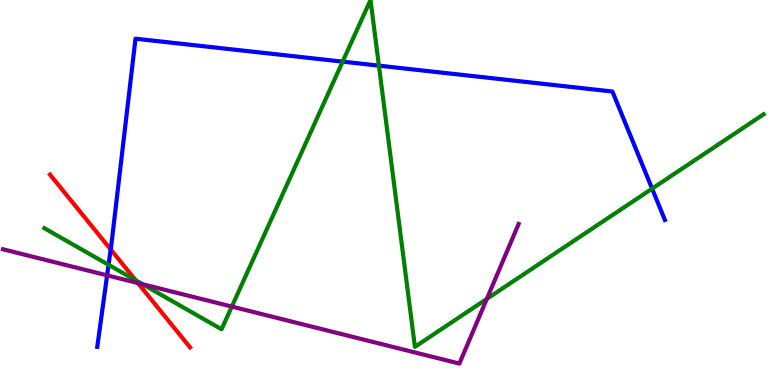[{'lines': ['blue', 'red'], 'intersections': [{'x': 1.43, 'y': 3.52}]}, {'lines': ['green', 'red'], 'intersections': [{'x': 1.75, 'y': 2.72}]}, {'lines': ['purple', 'red'], 'intersections': [{'x': 1.78, 'y': 2.65}]}, {'lines': ['blue', 'green'], 'intersections': [{'x': 1.4, 'y': 3.12}, {'x': 4.42, 'y': 8.4}, {'x': 4.89, 'y': 8.29}, {'x': 8.41, 'y': 5.1}]}, {'lines': ['blue', 'purple'], 'intersections': [{'x': 1.38, 'y': 2.85}]}, {'lines': ['green', 'purple'], 'intersections': [{'x': 1.84, 'y': 2.62}, {'x': 2.99, 'y': 2.04}, {'x': 6.28, 'y': 2.24}]}]